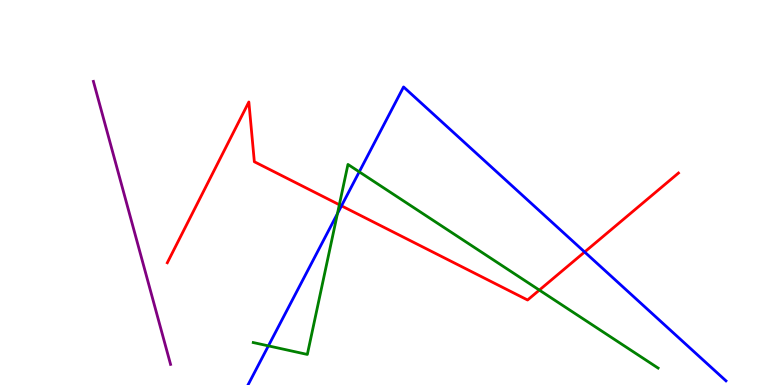[{'lines': ['blue', 'red'], 'intersections': [{'x': 4.41, 'y': 4.65}, {'x': 7.54, 'y': 3.45}]}, {'lines': ['green', 'red'], 'intersections': [{'x': 4.38, 'y': 4.68}, {'x': 6.96, 'y': 2.47}]}, {'lines': ['purple', 'red'], 'intersections': []}, {'lines': ['blue', 'green'], 'intersections': [{'x': 3.46, 'y': 1.02}, {'x': 4.35, 'y': 4.45}, {'x': 4.64, 'y': 5.54}]}, {'lines': ['blue', 'purple'], 'intersections': []}, {'lines': ['green', 'purple'], 'intersections': []}]